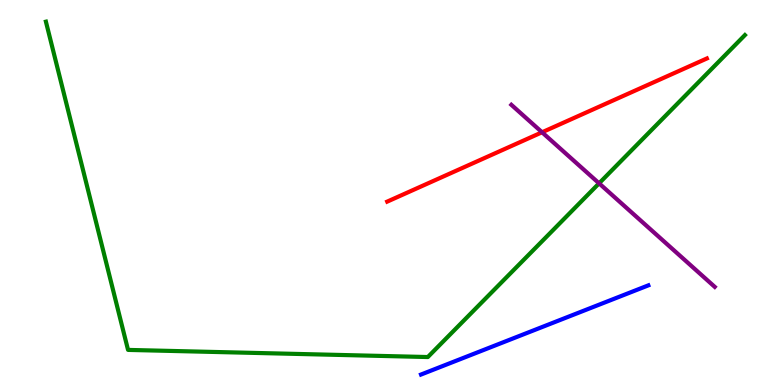[{'lines': ['blue', 'red'], 'intersections': []}, {'lines': ['green', 'red'], 'intersections': []}, {'lines': ['purple', 'red'], 'intersections': [{'x': 6.99, 'y': 6.56}]}, {'lines': ['blue', 'green'], 'intersections': []}, {'lines': ['blue', 'purple'], 'intersections': []}, {'lines': ['green', 'purple'], 'intersections': [{'x': 7.73, 'y': 5.24}]}]